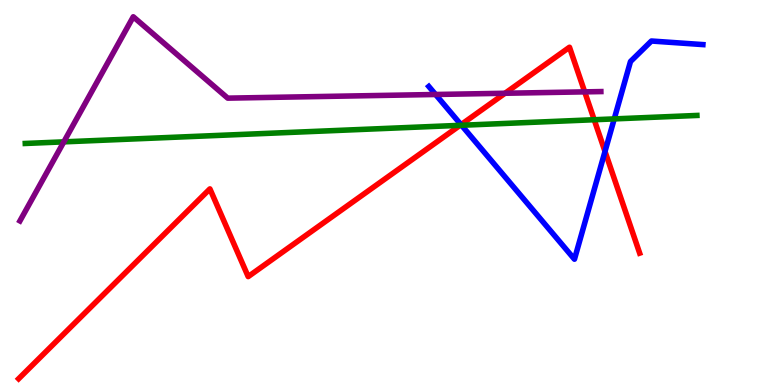[{'lines': ['blue', 'red'], 'intersections': [{'x': 5.95, 'y': 6.76}, {'x': 7.81, 'y': 6.07}]}, {'lines': ['green', 'red'], 'intersections': [{'x': 5.94, 'y': 6.74}, {'x': 7.67, 'y': 6.89}]}, {'lines': ['purple', 'red'], 'intersections': [{'x': 6.52, 'y': 7.58}, {'x': 7.54, 'y': 7.61}]}, {'lines': ['blue', 'green'], 'intersections': [{'x': 5.96, 'y': 6.75}, {'x': 7.93, 'y': 6.91}]}, {'lines': ['blue', 'purple'], 'intersections': [{'x': 5.62, 'y': 7.55}]}, {'lines': ['green', 'purple'], 'intersections': [{'x': 0.824, 'y': 6.32}]}]